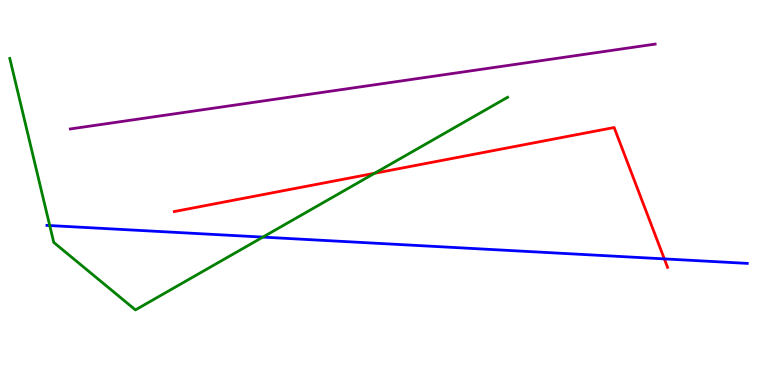[{'lines': ['blue', 'red'], 'intersections': [{'x': 8.57, 'y': 3.28}]}, {'lines': ['green', 'red'], 'intersections': [{'x': 4.83, 'y': 5.5}]}, {'lines': ['purple', 'red'], 'intersections': []}, {'lines': ['blue', 'green'], 'intersections': [{'x': 0.642, 'y': 4.14}, {'x': 3.39, 'y': 3.84}]}, {'lines': ['blue', 'purple'], 'intersections': []}, {'lines': ['green', 'purple'], 'intersections': []}]